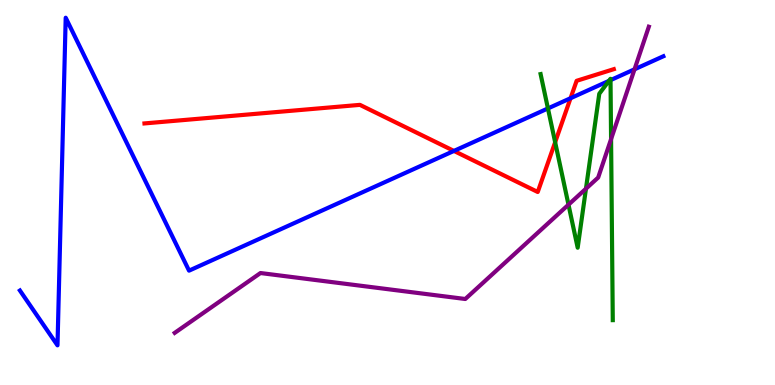[{'lines': ['blue', 'red'], 'intersections': [{'x': 5.86, 'y': 6.08}, {'x': 7.36, 'y': 7.45}]}, {'lines': ['green', 'red'], 'intersections': [{'x': 7.16, 'y': 6.31}]}, {'lines': ['purple', 'red'], 'intersections': []}, {'lines': ['blue', 'green'], 'intersections': [{'x': 7.07, 'y': 7.18}, {'x': 7.86, 'y': 7.9}, {'x': 7.88, 'y': 7.92}]}, {'lines': ['blue', 'purple'], 'intersections': [{'x': 8.19, 'y': 8.2}]}, {'lines': ['green', 'purple'], 'intersections': [{'x': 7.34, 'y': 4.68}, {'x': 7.56, 'y': 5.1}, {'x': 7.88, 'y': 6.39}]}]